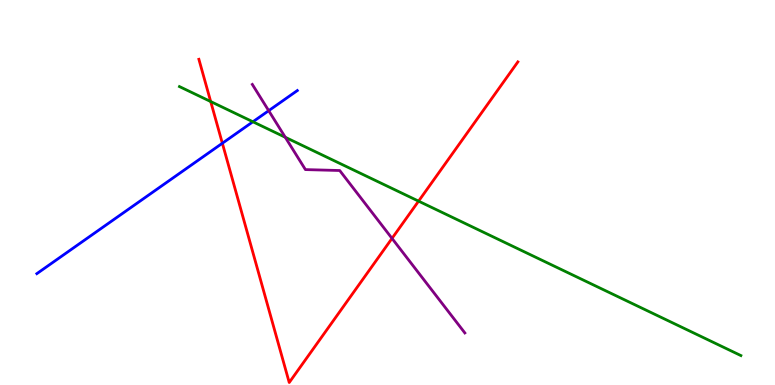[{'lines': ['blue', 'red'], 'intersections': [{'x': 2.87, 'y': 6.28}]}, {'lines': ['green', 'red'], 'intersections': [{'x': 2.72, 'y': 7.36}, {'x': 5.4, 'y': 4.78}]}, {'lines': ['purple', 'red'], 'intersections': [{'x': 5.06, 'y': 3.81}]}, {'lines': ['blue', 'green'], 'intersections': [{'x': 3.26, 'y': 6.84}]}, {'lines': ['blue', 'purple'], 'intersections': [{'x': 3.47, 'y': 7.13}]}, {'lines': ['green', 'purple'], 'intersections': [{'x': 3.68, 'y': 6.43}]}]